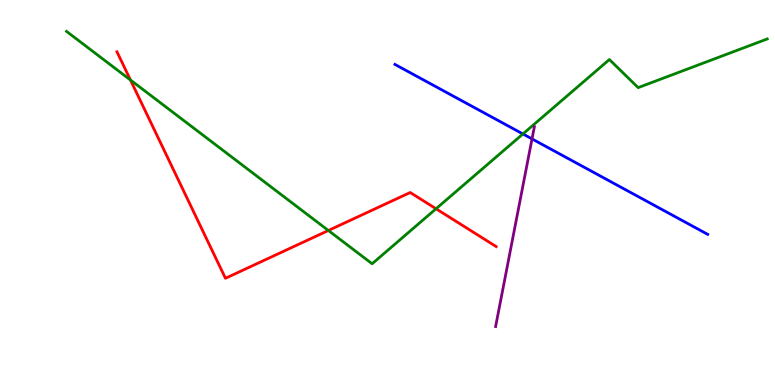[{'lines': ['blue', 'red'], 'intersections': []}, {'lines': ['green', 'red'], 'intersections': [{'x': 1.68, 'y': 7.92}, {'x': 4.24, 'y': 4.01}, {'x': 5.63, 'y': 4.58}]}, {'lines': ['purple', 'red'], 'intersections': []}, {'lines': ['blue', 'green'], 'intersections': [{'x': 6.75, 'y': 6.52}]}, {'lines': ['blue', 'purple'], 'intersections': [{'x': 6.86, 'y': 6.39}]}, {'lines': ['green', 'purple'], 'intersections': []}]